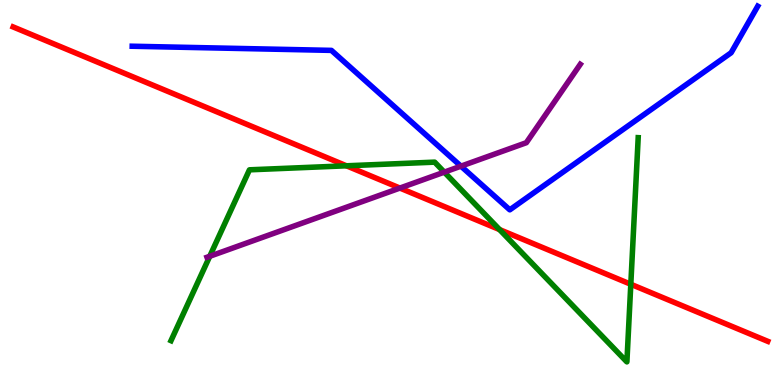[{'lines': ['blue', 'red'], 'intersections': []}, {'lines': ['green', 'red'], 'intersections': [{'x': 4.47, 'y': 5.69}, {'x': 6.45, 'y': 4.04}, {'x': 8.14, 'y': 2.62}]}, {'lines': ['purple', 'red'], 'intersections': [{'x': 5.16, 'y': 5.12}]}, {'lines': ['blue', 'green'], 'intersections': []}, {'lines': ['blue', 'purple'], 'intersections': [{'x': 5.95, 'y': 5.68}]}, {'lines': ['green', 'purple'], 'intersections': [{'x': 2.71, 'y': 3.34}, {'x': 5.73, 'y': 5.53}]}]